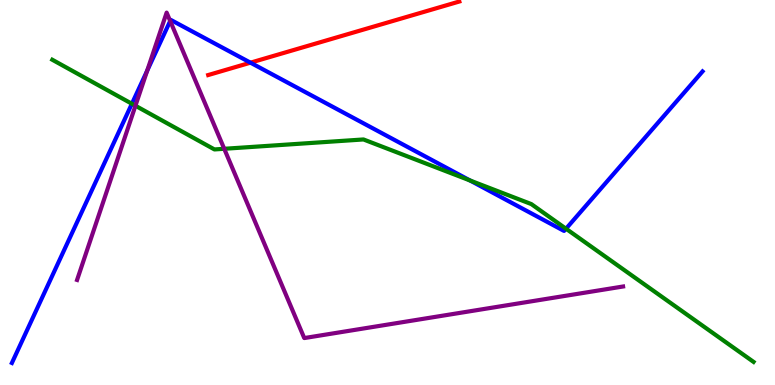[{'lines': ['blue', 'red'], 'intersections': [{'x': 3.23, 'y': 8.37}]}, {'lines': ['green', 'red'], 'intersections': []}, {'lines': ['purple', 'red'], 'intersections': []}, {'lines': ['blue', 'green'], 'intersections': [{'x': 1.7, 'y': 7.3}, {'x': 6.07, 'y': 5.31}, {'x': 7.3, 'y': 4.06}]}, {'lines': ['blue', 'purple'], 'intersections': [{'x': 1.9, 'y': 8.16}, {'x': 2.2, 'y': 9.45}]}, {'lines': ['green', 'purple'], 'intersections': [{'x': 1.75, 'y': 7.25}, {'x': 2.89, 'y': 6.14}]}]